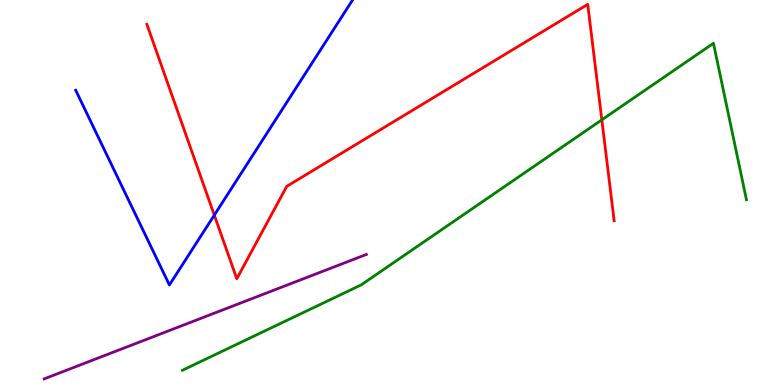[{'lines': ['blue', 'red'], 'intersections': [{'x': 2.77, 'y': 4.41}]}, {'lines': ['green', 'red'], 'intersections': [{'x': 7.77, 'y': 6.89}]}, {'lines': ['purple', 'red'], 'intersections': []}, {'lines': ['blue', 'green'], 'intersections': []}, {'lines': ['blue', 'purple'], 'intersections': []}, {'lines': ['green', 'purple'], 'intersections': []}]